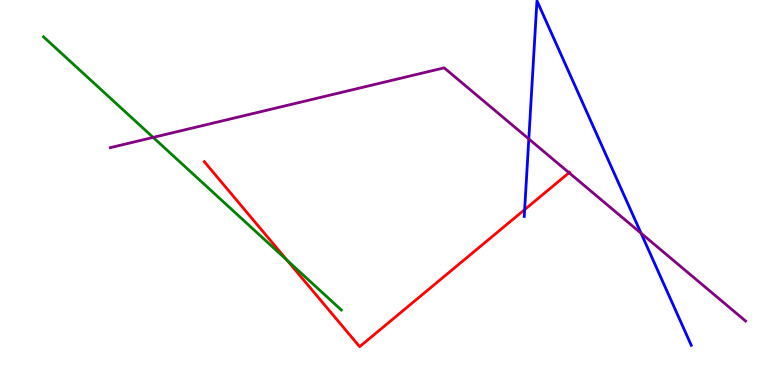[{'lines': ['blue', 'red'], 'intersections': [{'x': 6.77, 'y': 4.56}]}, {'lines': ['green', 'red'], 'intersections': [{'x': 3.7, 'y': 3.24}]}, {'lines': ['purple', 'red'], 'intersections': [{'x': 7.34, 'y': 5.51}]}, {'lines': ['blue', 'green'], 'intersections': []}, {'lines': ['blue', 'purple'], 'intersections': [{'x': 6.82, 'y': 6.39}, {'x': 8.27, 'y': 3.94}]}, {'lines': ['green', 'purple'], 'intersections': [{'x': 1.98, 'y': 6.43}]}]